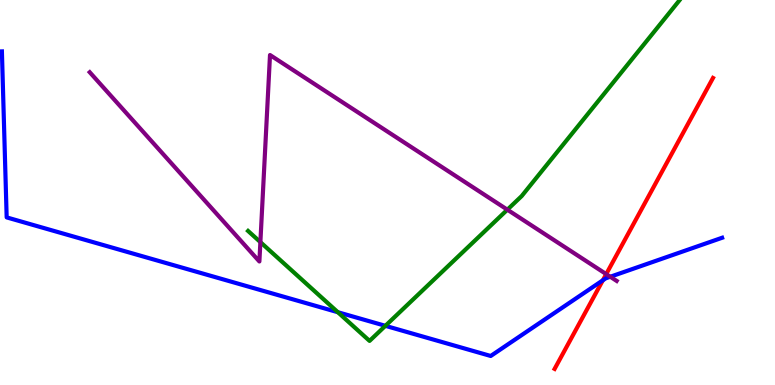[{'lines': ['blue', 'red'], 'intersections': [{'x': 7.78, 'y': 2.72}]}, {'lines': ['green', 'red'], 'intersections': []}, {'lines': ['purple', 'red'], 'intersections': [{'x': 7.82, 'y': 2.88}]}, {'lines': ['blue', 'green'], 'intersections': [{'x': 4.36, 'y': 1.89}, {'x': 4.97, 'y': 1.54}]}, {'lines': ['blue', 'purple'], 'intersections': [{'x': 7.87, 'y': 2.81}]}, {'lines': ['green', 'purple'], 'intersections': [{'x': 3.36, 'y': 3.71}, {'x': 6.55, 'y': 4.55}]}]